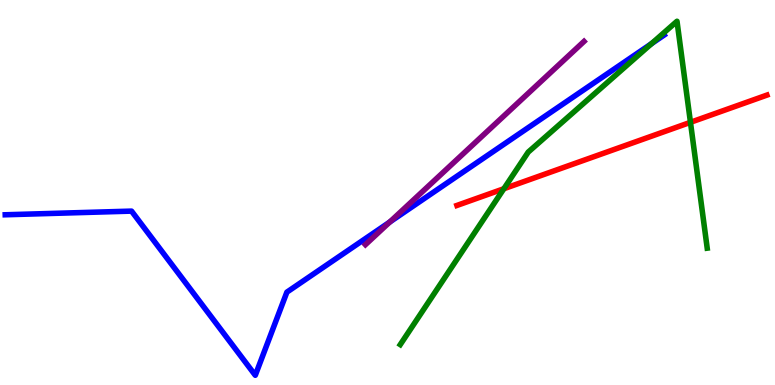[{'lines': ['blue', 'red'], 'intersections': []}, {'lines': ['green', 'red'], 'intersections': [{'x': 6.5, 'y': 5.1}, {'x': 8.91, 'y': 6.82}]}, {'lines': ['purple', 'red'], 'intersections': []}, {'lines': ['blue', 'green'], 'intersections': [{'x': 8.41, 'y': 8.87}]}, {'lines': ['blue', 'purple'], 'intersections': [{'x': 5.03, 'y': 4.23}]}, {'lines': ['green', 'purple'], 'intersections': []}]